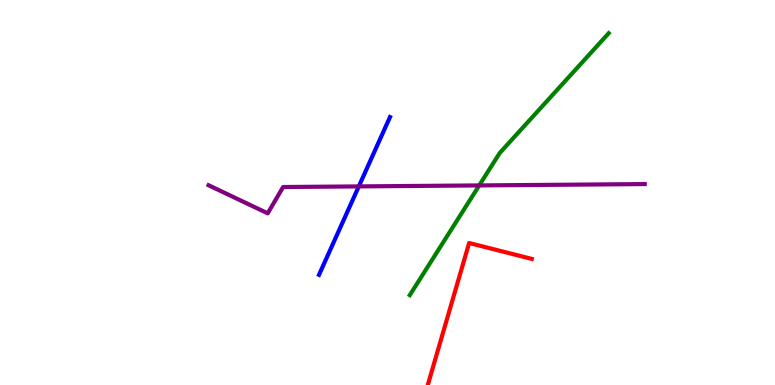[{'lines': ['blue', 'red'], 'intersections': []}, {'lines': ['green', 'red'], 'intersections': []}, {'lines': ['purple', 'red'], 'intersections': []}, {'lines': ['blue', 'green'], 'intersections': []}, {'lines': ['blue', 'purple'], 'intersections': [{'x': 4.63, 'y': 5.16}]}, {'lines': ['green', 'purple'], 'intersections': [{'x': 6.18, 'y': 5.18}]}]